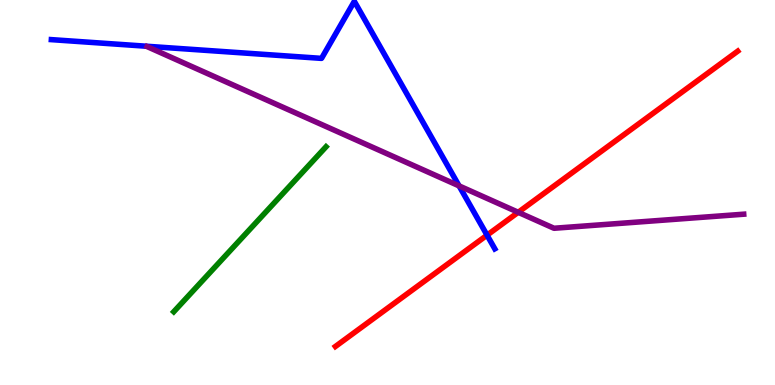[{'lines': ['blue', 'red'], 'intersections': [{'x': 6.28, 'y': 3.89}]}, {'lines': ['green', 'red'], 'intersections': []}, {'lines': ['purple', 'red'], 'intersections': [{'x': 6.69, 'y': 4.49}]}, {'lines': ['blue', 'green'], 'intersections': []}, {'lines': ['blue', 'purple'], 'intersections': [{'x': 5.92, 'y': 5.17}]}, {'lines': ['green', 'purple'], 'intersections': []}]